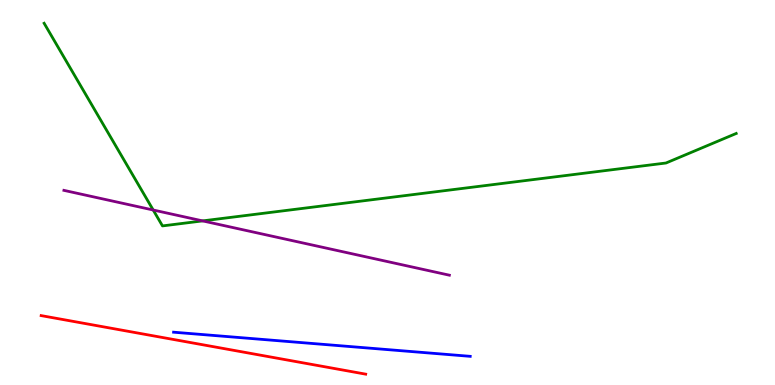[{'lines': ['blue', 'red'], 'intersections': []}, {'lines': ['green', 'red'], 'intersections': []}, {'lines': ['purple', 'red'], 'intersections': []}, {'lines': ['blue', 'green'], 'intersections': []}, {'lines': ['blue', 'purple'], 'intersections': []}, {'lines': ['green', 'purple'], 'intersections': [{'x': 1.98, 'y': 4.55}, {'x': 2.61, 'y': 4.26}]}]